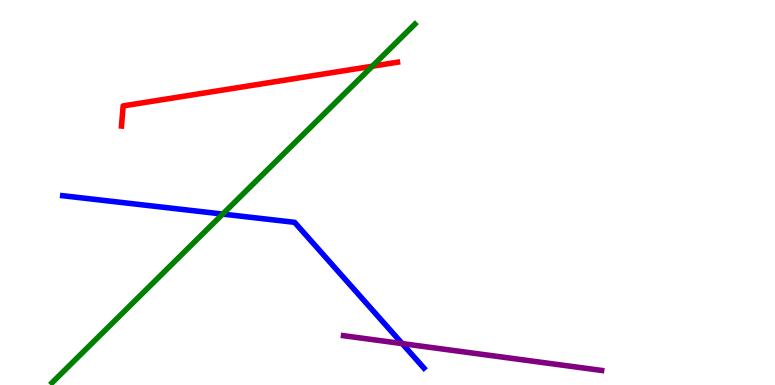[{'lines': ['blue', 'red'], 'intersections': []}, {'lines': ['green', 'red'], 'intersections': [{'x': 4.8, 'y': 8.28}]}, {'lines': ['purple', 'red'], 'intersections': []}, {'lines': ['blue', 'green'], 'intersections': [{'x': 2.87, 'y': 4.44}]}, {'lines': ['blue', 'purple'], 'intersections': [{'x': 5.19, 'y': 1.08}]}, {'lines': ['green', 'purple'], 'intersections': []}]